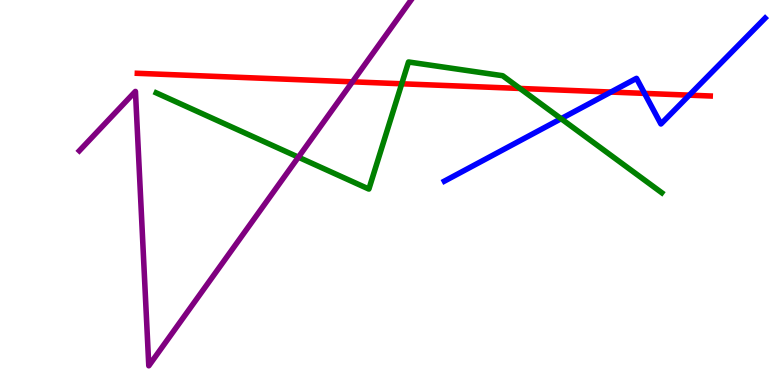[{'lines': ['blue', 'red'], 'intersections': [{'x': 7.88, 'y': 7.61}, {'x': 8.32, 'y': 7.57}, {'x': 8.89, 'y': 7.53}]}, {'lines': ['green', 'red'], 'intersections': [{'x': 5.18, 'y': 7.82}, {'x': 6.71, 'y': 7.7}]}, {'lines': ['purple', 'red'], 'intersections': [{'x': 4.55, 'y': 7.87}]}, {'lines': ['blue', 'green'], 'intersections': [{'x': 7.24, 'y': 6.92}]}, {'lines': ['blue', 'purple'], 'intersections': []}, {'lines': ['green', 'purple'], 'intersections': [{'x': 3.85, 'y': 5.92}]}]